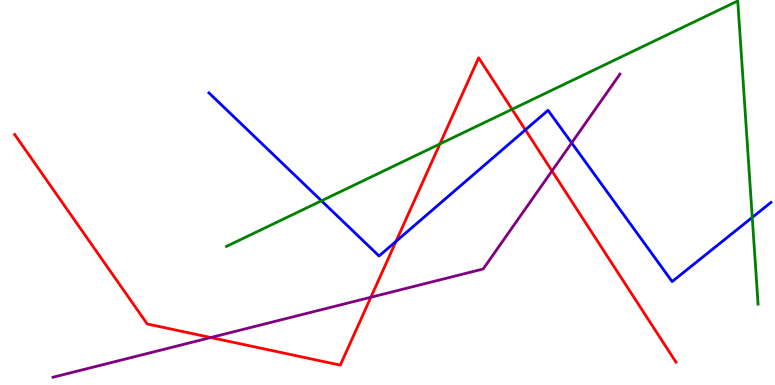[{'lines': ['blue', 'red'], 'intersections': [{'x': 5.11, 'y': 3.73}, {'x': 6.78, 'y': 6.63}]}, {'lines': ['green', 'red'], 'intersections': [{'x': 5.68, 'y': 6.26}, {'x': 6.61, 'y': 7.16}]}, {'lines': ['purple', 'red'], 'intersections': [{'x': 2.72, 'y': 1.23}, {'x': 4.79, 'y': 2.28}, {'x': 7.12, 'y': 5.56}]}, {'lines': ['blue', 'green'], 'intersections': [{'x': 4.15, 'y': 4.78}, {'x': 9.71, 'y': 4.35}]}, {'lines': ['blue', 'purple'], 'intersections': [{'x': 7.38, 'y': 6.29}]}, {'lines': ['green', 'purple'], 'intersections': []}]